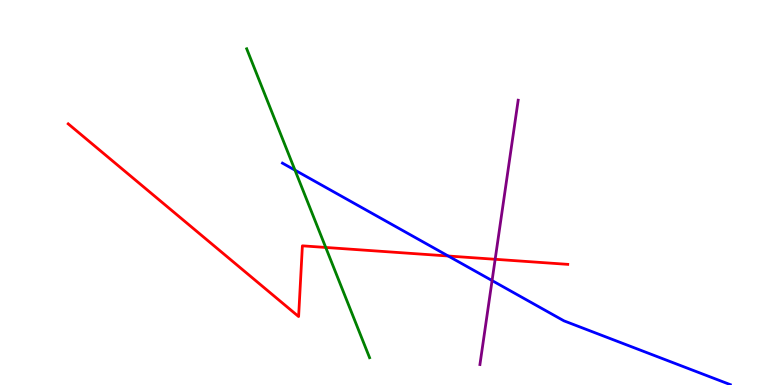[{'lines': ['blue', 'red'], 'intersections': [{'x': 5.78, 'y': 3.35}]}, {'lines': ['green', 'red'], 'intersections': [{'x': 4.2, 'y': 3.57}]}, {'lines': ['purple', 'red'], 'intersections': [{'x': 6.39, 'y': 3.27}]}, {'lines': ['blue', 'green'], 'intersections': [{'x': 3.81, 'y': 5.58}]}, {'lines': ['blue', 'purple'], 'intersections': [{'x': 6.35, 'y': 2.71}]}, {'lines': ['green', 'purple'], 'intersections': []}]